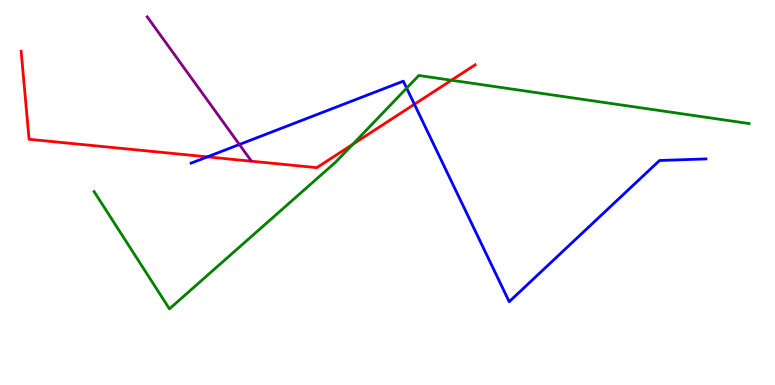[{'lines': ['blue', 'red'], 'intersections': [{'x': 2.68, 'y': 5.93}, {'x': 5.35, 'y': 7.29}]}, {'lines': ['green', 'red'], 'intersections': [{'x': 4.55, 'y': 6.25}, {'x': 5.82, 'y': 7.92}]}, {'lines': ['purple', 'red'], 'intersections': []}, {'lines': ['blue', 'green'], 'intersections': [{'x': 5.25, 'y': 7.71}]}, {'lines': ['blue', 'purple'], 'intersections': [{'x': 3.09, 'y': 6.25}]}, {'lines': ['green', 'purple'], 'intersections': []}]